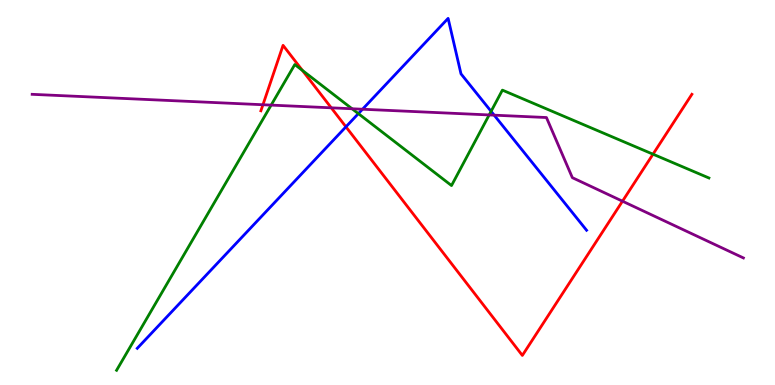[{'lines': ['blue', 'red'], 'intersections': [{'x': 4.46, 'y': 6.71}]}, {'lines': ['green', 'red'], 'intersections': [{'x': 3.9, 'y': 8.17}, {'x': 8.43, 'y': 6.0}]}, {'lines': ['purple', 'red'], 'intersections': [{'x': 3.39, 'y': 7.28}, {'x': 4.27, 'y': 7.2}, {'x': 8.03, 'y': 4.77}]}, {'lines': ['blue', 'green'], 'intersections': [{'x': 4.62, 'y': 7.05}, {'x': 6.34, 'y': 7.11}]}, {'lines': ['blue', 'purple'], 'intersections': [{'x': 4.68, 'y': 7.16}, {'x': 6.38, 'y': 7.01}]}, {'lines': ['green', 'purple'], 'intersections': [{'x': 3.5, 'y': 7.27}, {'x': 4.54, 'y': 7.18}, {'x': 6.31, 'y': 7.01}]}]